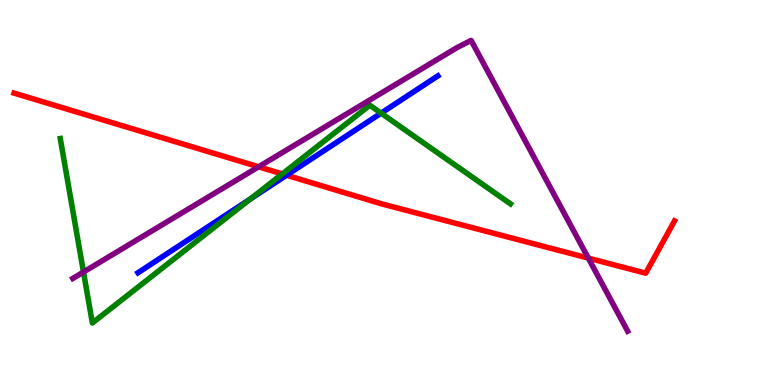[{'lines': ['blue', 'red'], 'intersections': [{'x': 3.7, 'y': 5.45}]}, {'lines': ['green', 'red'], 'intersections': [{'x': 3.64, 'y': 5.48}]}, {'lines': ['purple', 'red'], 'intersections': [{'x': 3.34, 'y': 5.67}, {'x': 7.59, 'y': 3.3}]}, {'lines': ['blue', 'green'], 'intersections': [{'x': 3.23, 'y': 4.83}, {'x': 4.92, 'y': 7.06}]}, {'lines': ['blue', 'purple'], 'intersections': []}, {'lines': ['green', 'purple'], 'intersections': [{'x': 1.08, 'y': 2.93}]}]